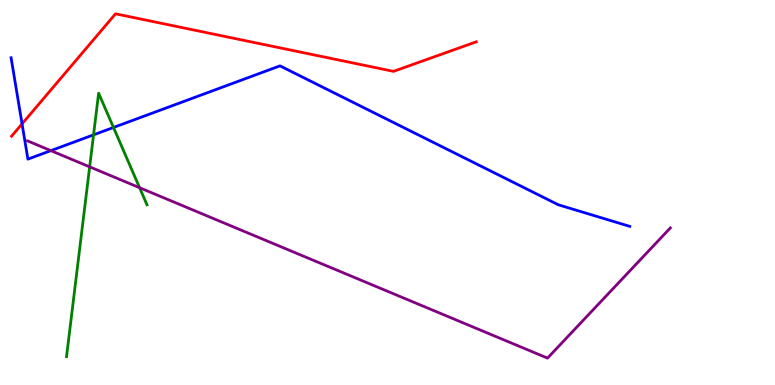[{'lines': ['blue', 'red'], 'intersections': [{'x': 0.285, 'y': 6.78}]}, {'lines': ['green', 'red'], 'intersections': []}, {'lines': ['purple', 'red'], 'intersections': []}, {'lines': ['blue', 'green'], 'intersections': [{'x': 1.21, 'y': 6.5}, {'x': 1.46, 'y': 6.69}]}, {'lines': ['blue', 'purple'], 'intersections': [{'x': 0.656, 'y': 6.09}]}, {'lines': ['green', 'purple'], 'intersections': [{'x': 1.16, 'y': 5.67}, {'x': 1.8, 'y': 5.12}]}]